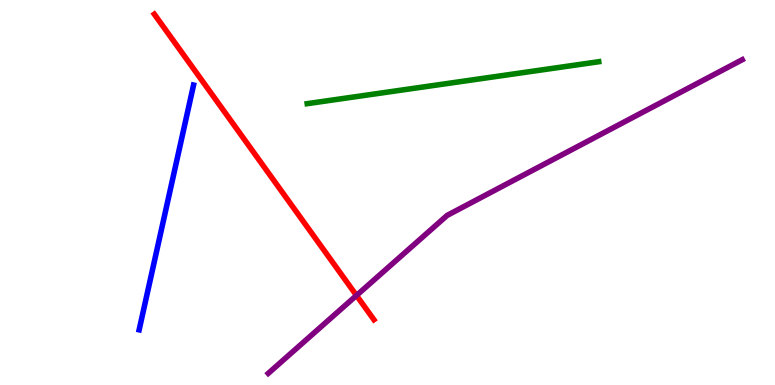[{'lines': ['blue', 'red'], 'intersections': []}, {'lines': ['green', 'red'], 'intersections': []}, {'lines': ['purple', 'red'], 'intersections': [{'x': 4.6, 'y': 2.33}]}, {'lines': ['blue', 'green'], 'intersections': []}, {'lines': ['blue', 'purple'], 'intersections': []}, {'lines': ['green', 'purple'], 'intersections': []}]